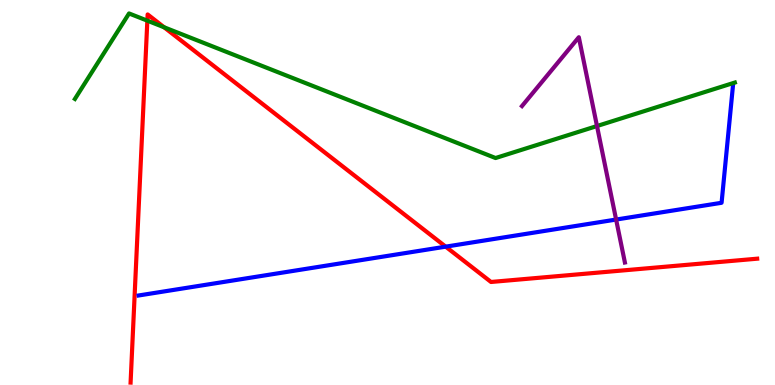[{'lines': ['blue', 'red'], 'intersections': [{'x': 5.75, 'y': 3.59}]}, {'lines': ['green', 'red'], 'intersections': [{'x': 1.9, 'y': 9.46}, {'x': 2.12, 'y': 9.29}]}, {'lines': ['purple', 'red'], 'intersections': []}, {'lines': ['blue', 'green'], 'intersections': []}, {'lines': ['blue', 'purple'], 'intersections': [{'x': 7.95, 'y': 4.3}]}, {'lines': ['green', 'purple'], 'intersections': [{'x': 7.7, 'y': 6.73}]}]